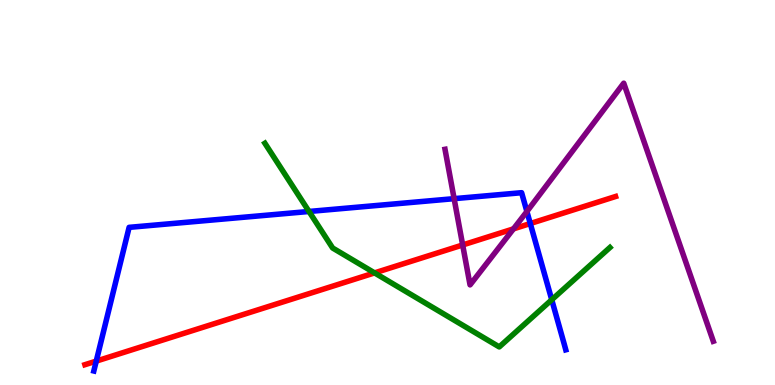[{'lines': ['blue', 'red'], 'intersections': [{'x': 1.24, 'y': 0.621}, {'x': 6.84, 'y': 4.19}]}, {'lines': ['green', 'red'], 'intersections': [{'x': 4.83, 'y': 2.91}]}, {'lines': ['purple', 'red'], 'intersections': [{'x': 5.97, 'y': 3.64}, {'x': 6.63, 'y': 4.06}]}, {'lines': ['blue', 'green'], 'intersections': [{'x': 3.99, 'y': 4.51}, {'x': 7.12, 'y': 2.21}]}, {'lines': ['blue', 'purple'], 'intersections': [{'x': 5.86, 'y': 4.84}, {'x': 6.8, 'y': 4.51}]}, {'lines': ['green', 'purple'], 'intersections': []}]